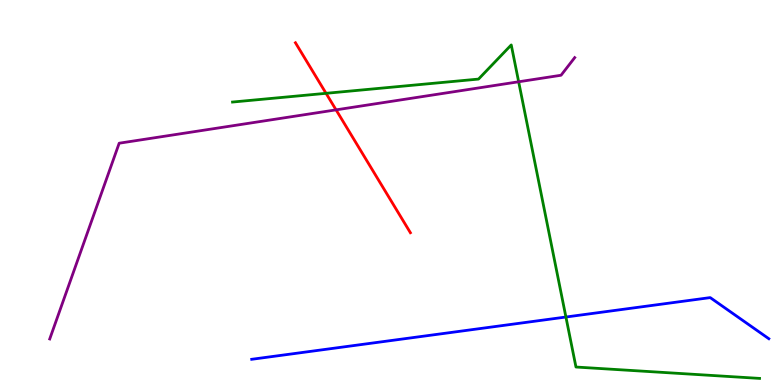[{'lines': ['blue', 'red'], 'intersections': []}, {'lines': ['green', 'red'], 'intersections': [{'x': 4.21, 'y': 7.58}]}, {'lines': ['purple', 'red'], 'intersections': [{'x': 4.34, 'y': 7.15}]}, {'lines': ['blue', 'green'], 'intersections': [{'x': 7.3, 'y': 1.77}]}, {'lines': ['blue', 'purple'], 'intersections': []}, {'lines': ['green', 'purple'], 'intersections': [{'x': 6.69, 'y': 7.88}]}]